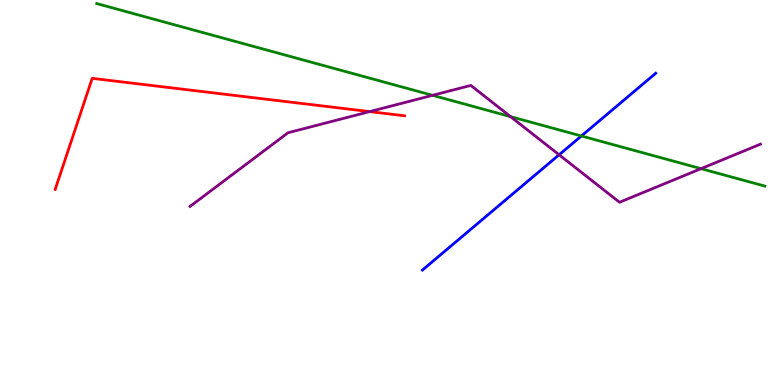[{'lines': ['blue', 'red'], 'intersections': []}, {'lines': ['green', 'red'], 'intersections': []}, {'lines': ['purple', 'red'], 'intersections': [{'x': 4.77, 'y': 7.1}]}, {'lines': ['blue', 'green'], 'intersections': [{'x': 7.5, 'y': 6.47}]}, {'lines': ['blue', 'purple'], 'intersections': [{'x': 7.21, 'y': 5.98}]}, {'lines': ['green', 'purple'], 'intersections': [{'x': 5.58, 'y': 7.52}, {'x': 6.59, 'y': 6.97}, {'x': 9.05, 'y': 5.62}]}]